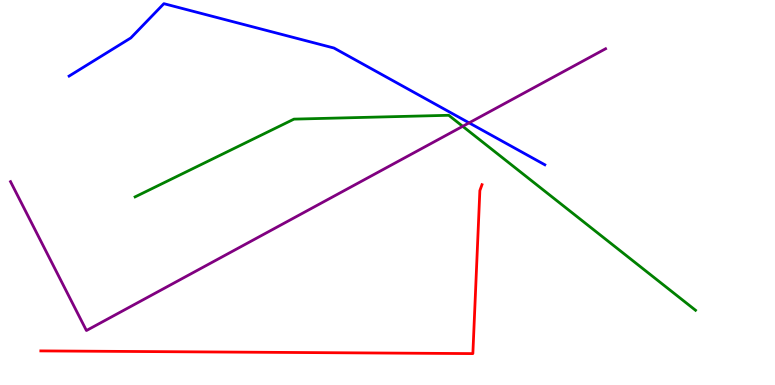[{'lines': ['blue', 'red'], 'intersections': []}, {'lines': ['green', 'red'], 'intersections': []}, {'lines': ['purple', 'red'], 'intersections': []}, {'lines': ['blue', 'green'], 'intersections': []}, {'lines': ['blue', 'purple'], 'intersections': [{'x': 6.05, 'y': 6.81}]}, {'lines': ['green', 'purple'], 'intersections': [{'x': 5.97, 'y': 6.72}]}]